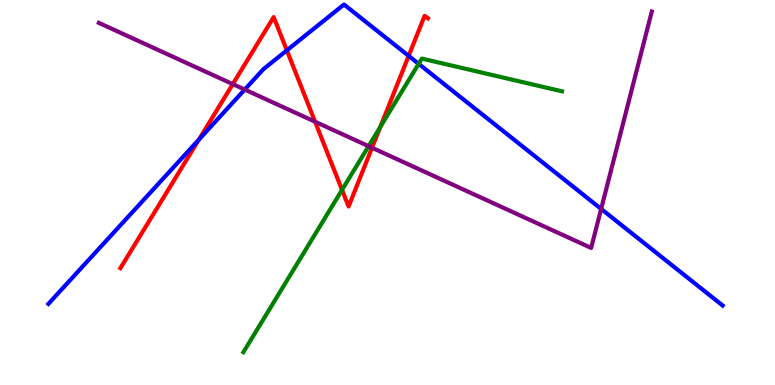[{'lines': ['blue', 'red'], 'intersections': [{'x': 2.57, 'y': 6.37}, {'x': 3.7, 'y': 8.69}, {'x': 5.27, 'y': 8.55}]}, {'lines': ['green', 'red'], 'intersections': [{'x': 4.41, 'y': 5.07}, {'x': 4.91, 'y': 6.71}]}, {'lines': ['purple', 'red'], 'intersections': [{'x': 3.0, 'y': 7.82}, {'x': 4.07, 'y': 6.84}, {'x': 4.8, 'y': 6.16}]}, {'lines': ['blue', 'green'], 'intersections': [{'x': 5.4, 'y': 8.34}]}, {'lines': ['blue', 'purple'], 'intersections': [{'x': 3.16, 'y': 7.67}, {'x': 7.76, 'y': 4.57}]}, {'lines': ['green', 'purple'], 'intersections': [{'x': 4.76, 'y': 6.2}]}]